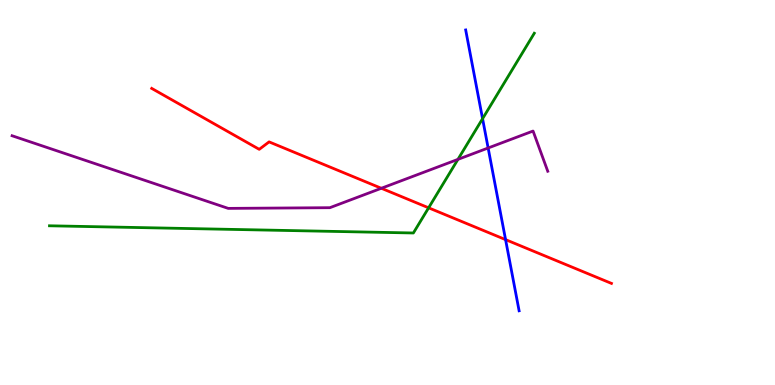[{'lines': ['blue', 'red'], 'intersections': [{'x': 6.52, 'y': 3.78}]}, {'lines': ['green', 'red'], 'intersections': [{'x': 5.53, 'y': 4.6}]}, {'lines': ['purple', 'red'], 'intersections': [{'x': 4.92, 'y': 5.11}]}, {'lines': ['blue', 'green'], 'intersections': [{'x': 6.23, 'y': 6.92}]}, {'lines': ['blue', 'purple'], 'intersections': [{'x': 6.3, 'y': 6.16}]}, {'lines': ['green', 'purple'], 'intersections': [{'x': 5.91, 'y': 5.86}]}]